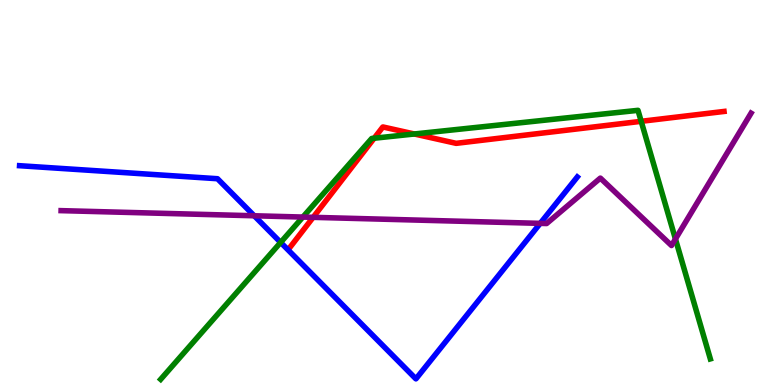[{'lines': ['blue', 'red'], 'intersections': []}, {'lines': ['green', 'red'], 'intersections': [{'x': 4.83, 'y': 6.41}, {'x': 5.35, 'y': 6.52}, {'x': 8.27, 'y': 6.85}]}, {'lines': ['purple', 'red'], 'intersections': [{'x': 4.04, 'y': 4.35}]}, {'lines': ['blue', 'green'], 'intersections': [{'x': 3.62, 'y': 3.7}]}, {'lines': ['blue', 'purple'], 'intersections': [{'x': 3.28, 'y': 4.4}, {'x': 6.97, 'y': 4.2}]}, {'lines': ['green', 'purple'], 'intersections': [{'x': 3.91, 'y': 4.36}, {'x': 8.72, 'y': 3.79}]}]